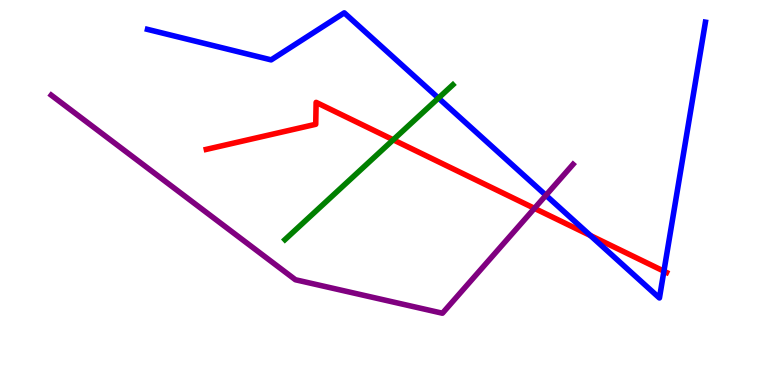[{'lines': ['blue', 'red'], 'intersections': [{'x': 7.62, 'y': 3.88}, {'x': 8.57, 'y': 2.96}]}, {'lines': ['green', 'red'], 'intersections': [{'x': 5.07, 'y': 6.37}]}, {'lines': ['purple', 'red'], 'intersections': [{'x': 6.9, 'y': 4.59}]}, {'lines': ['blue', 'green'], 'intersections': [{'x': 5.66, 'y': 7.45}]}, {'lines': ['blue', 'purple'], 'intersections': [{'x': 7.04, 'y': 4.93}]}, {'lines': ['green', 'purple'], 'intersections': []}]